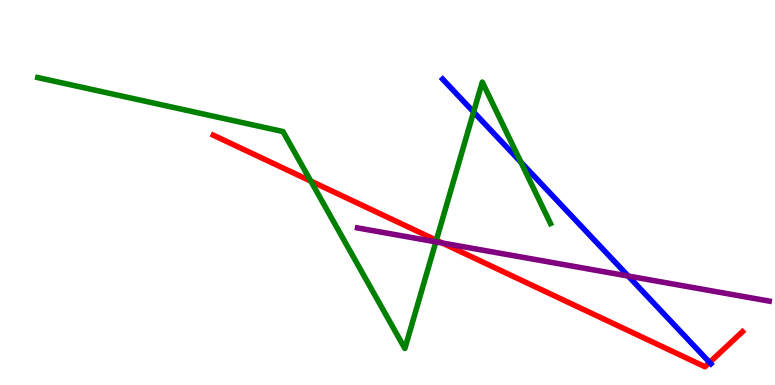[{'lines': ['blue', 'red'], 'intersections': [{'x': 9.16, 'y': 0.587}]}, {'lines': ['green', 'red'], 'intersections': [{'x': 4.01, 'y': 5.3}, {'x': 5.63, 'y': 3.76}]}, {'lines': ['purple', 'red'], 'intersections': [{'x': 5.71, 'y': 3.69}]}, {'lines': ['blue', 'green'], 'intersections': [{'x': 6.11, 'y': 7.09}, {'x': 6.72, 'y': 5.79}]}, {'lines': ['blue', 'purple'], 'intersections': [{'x': 8.11, 'y': 2.83}]}, {'lines': ['green', 'purple'], 'intersections': [{'x': 5.62, 'y': 3.72}]}]